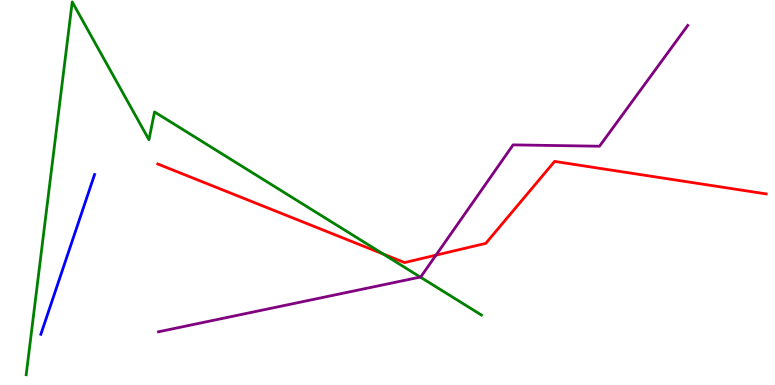[{'lines': ['blue', 'red'], 'intersections': []}, {'lines': ['green', 'red'], 'intersections': [{'x': 4.95, 'y': 3.4}]}, {'lines': ['purple', 'red'], 'intersections': [{'x': 5.63, 'y': 3.37}]}, {'lines': ['blue', 'green'], 'intersections': []}, {'lines': ['blue', 'purple'], 'intersections': []}, {'lines': ['green', 'purple'], 'intersections': [{'x': 5.42, 'y': 2.8}]}]